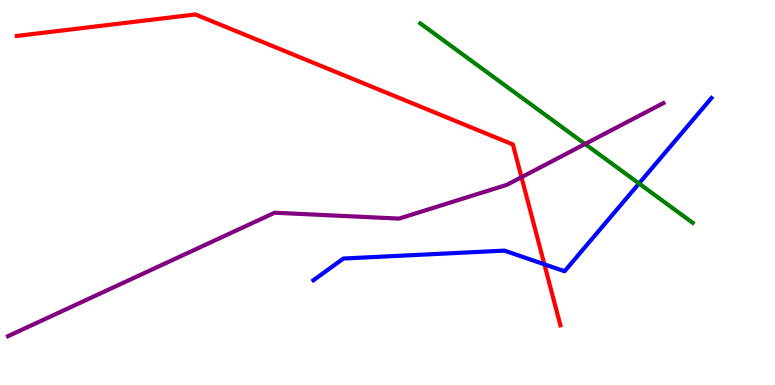[{'lines': ['blue', 'red'], 'intersections': [{'x': 7.02, 'y': 3.13}]}, {'lines': ['green', 'red'], 'intersections': []}, {'lines': ['purple', 'red'], 'intersections': [{'x': 6.73, 'y': 5.4}]}, {'lines': ['blue', 'green'], 'intersections': [{'x': 8.25, 'y': 5.23}]}, {'lines': ['blue', 'purple'], 'intersections': []}, {'lines': ['green', 'purple'], 'intersections': [{'x': 7.55, 'y': 6.26}]}]